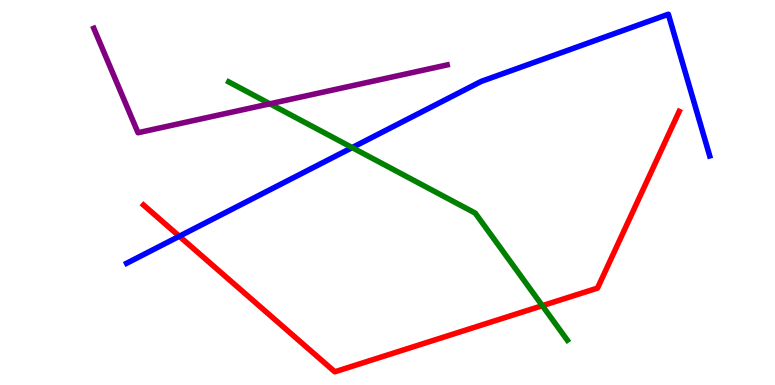[{'lines': ['blue', 'red'], 'intersections': [{'x': 2.31, 'y': 3.86}]}, {'lines': ['green', 'red'], 'intersections': [{'x': 7.0, 'y': 2.06}]}, {'lines': ['purple', 'red'], 'intersections': []}, {'lines': ['blue', 'green'], 'intersections': [{'x': 4.54, 'y': 6.17}]}, {'lines': ['blue', 'purple'], 'intersections': []}, {'lines': ['green', 'purple'], 'intersections': [{'x': 3.48, 'y': 7.3}]}]